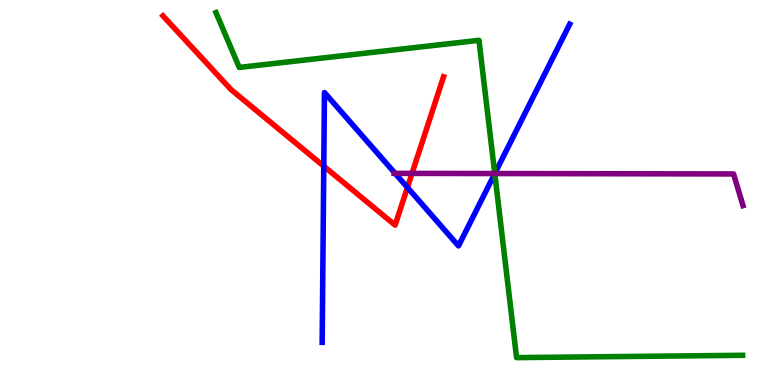[{'lines': ['blue', 'red'], 'intersections': [{'x': 4.18, 'y': 5.68}, {'x': 5.26, 'y': 5.13}]}, {'lines': ['green', 'red'], 'intersections': []}, {'lines': ['purple', 'red'], 'intersections': [{'x': 5.32, 'y': 5.5}]}, {'lines': ['blue', 'green'], 'intersections': [{'x': 6.38, 'y': 5.49}]}, {'lines': ['blue', 'purple'], 'intersections': [{'x': 5.1, 'y': 5.5}, {'x': 6.38, 'y': 5.49}]}, {'lines': ['green', 'purple'], 'intersections': [{'x': 6.38, 'y': 5.49}]}]